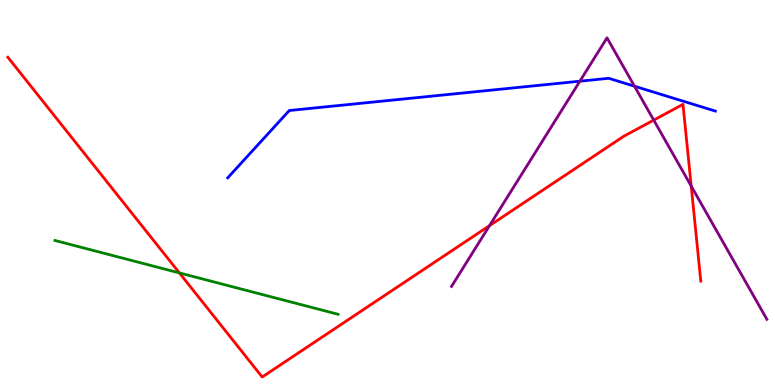[{'lines': ['blue', 'red'], 'intersections': []}, {'lines': ['green', 'red'], 'intersections': [{'x': 2.31, 'y': 2.91}]}, {'lines': ['purple', 'red'], 'intersections': [{'x': 6.32, 'y': 4.14}, {'x': 8.44, 'y': 6.88}, {'x': 8.92, 'y': 5.17}]}, {'lines': ['blue', 'green'], 'intersections': []}, {'lines': ['blue', 'purple'], 'intersections': [{'x': 7.48, 'y': 7.89}, {'x': 8.19, 'y': 7.76}]}, {'lines': ['green', 'purple'], 'intersections': []}]